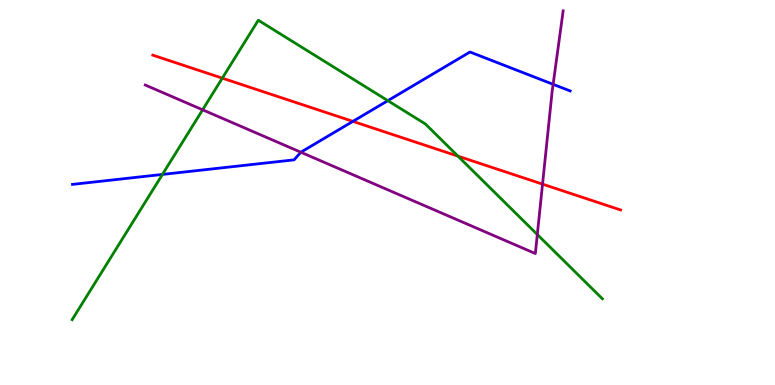[{'lines': ['blue', 'red'], 'intersections': [{'x': 4.55, 'y': 6.85}]}, {'lines': ['green', 'red'], 'intersections': [{'x': 2.87, 'y': 7.97}, {'x': 5.91, 'y': 5.94}]}, {'lines': ['purple', 'red'], 'intersections': [{'x': 7.0, 'y': 5.22}]}, {'lines': ['blue', 'green'], 'intersections': [{'x': 2.1, 'y': 5.47}, {'x': 5.0, 'y': 7.39}]}, {'lines': ['blue', 'purple'], 'intersections': [{'x': 3.88, 'y': 6.05}, {'x': 7.14, 'y': 7.81}]}, {'lines': ['green', 'purple'], 'intersections': [{'x': 2.61, 'y': 7.15}, {'x': 6.93, 'y': 3.91}]}]